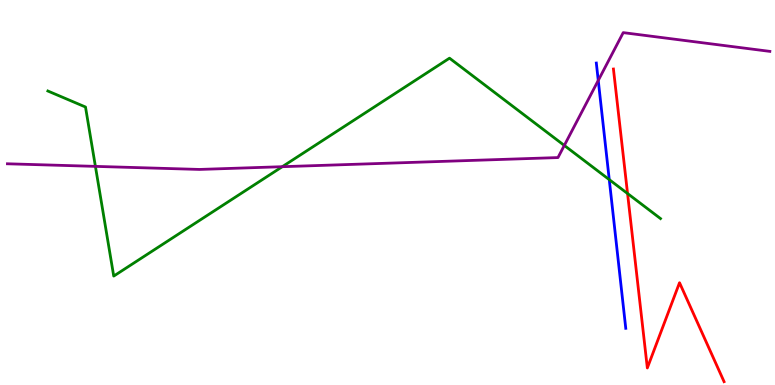[{'lines': ['blue', 'red'], 'intersections': []}, {'lines': ['green', 'red'], 'intersections': [{'x': 8.1, 'y': 4.97}]}, {'lines': ['purple', 'red'], 'intersections': []}, {'lines': ['blue', 'green'], 'intersections': [{'x': 7.86, 'y': 5.33}]}, {'lines': ['blue', 'purple'], 'intersections': [{'x': 7.72, 'y': 7.91}]}, {'lines': ['green', 'purple'], 'intersections': [{'x': 1.23, 'y': 5.68}, {'x': 3.64, 'y': 5.67}, {'x': 7.28, 'y': 6.22}]}]